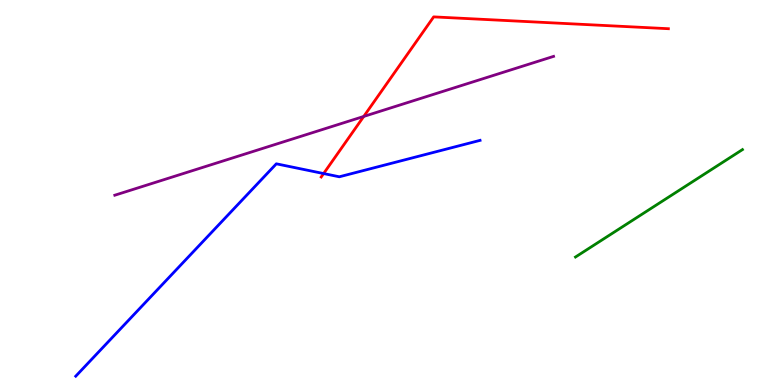[{'lines': ['blue', 'red'], 'intersections': [{'x': 4.18, 'y': 5.49}]}, {'lines': ['green', 'red'], 'intersections': []}, {'lines': ['purple', 'red'], 'intersections': [{'x': 4.69, 'y': 6.98}]}, {'lines': ['blue', 'green'], 'intersections': []}, {'lines': ['blue', 'purple'], 'intersections': []}, {'lines': ['green', 'purple'], 'intersections': []}]